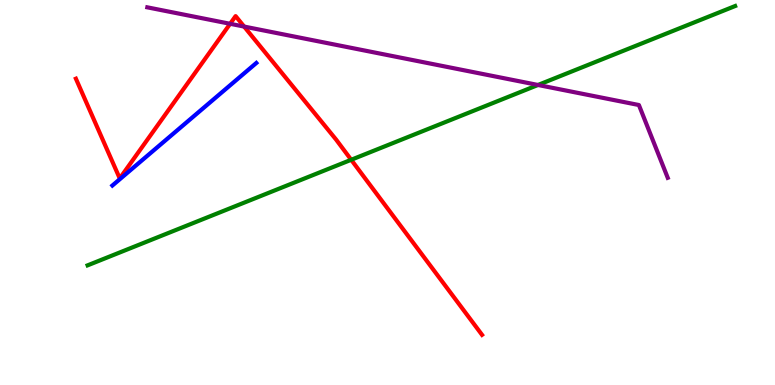[{'lines': ['blue', 'red'], 'intersections': []}, {'lines': ['green', 'red'], 'intersections': [{'x': 4.53, 'y': 5.85}]}, {'lines': ['purple', 'red'], 'intersections': [{'x': 2.97, 'y': 9.38}, {'x': 3.15, 'y': 9.31}]}, {'lines': ['blue', 'green'], 'intersections': []}, {'lines': ['blue', 'purple'], 'intersections': []}, {'lines': ['green', 'purple'], 'intersections': [{'x': 6.94, 'y': 7.79}]}]